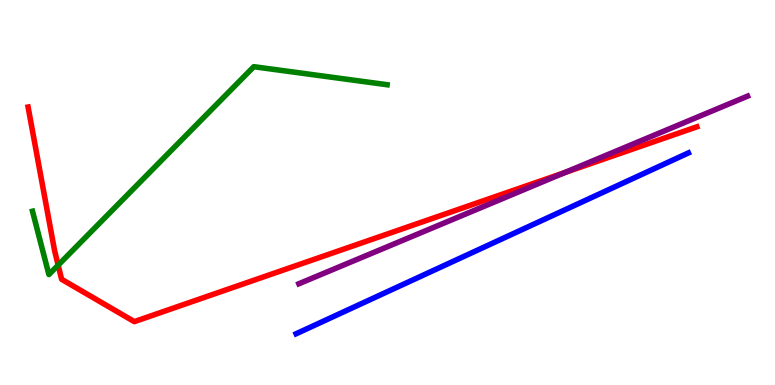[{'lines': ['blue', 'red'], 'intersections': []}, {'lines': ['green', 'red'], 'intersections': [{'x': 0.75, 'y': 3.11}]}, {'lines': ['purple', 'red'], 'intersections': [{'x': 7.29, 'y': 5.52}]}, {'lines': ['blue', 'green'], 'intersections': []}, {'lines': ['blue', 'purple'], 'intersections': []}, {'lines': ['green', 'purple'], 'intersections': []}]